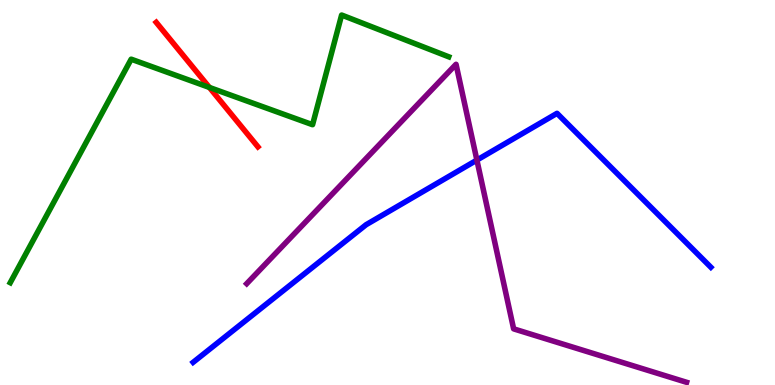[{'lines': ['blue', 'red'], 'intersections': []}, {'lines': ['green', 'red'], 'intersections': [{'x': 2.7, 'y': 7.73}]}, {'lines': ['purple', 'red'], 'intersections': []}, {'lines': ['blue', 'green'], 'intersections': []}, {'lines': ['blue', 'purple'], 'intersections': [{'x': 6.15, 'y': 5.84}]}, {'lines': ['green', 'purple'], 'intersections': []}]